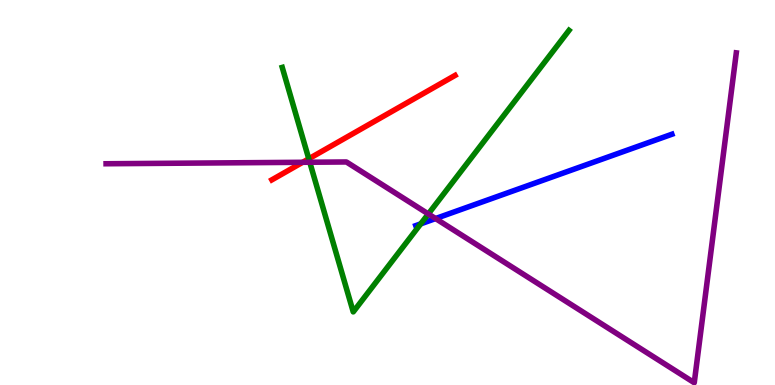[{'lines': ['blue', 'red'], 'intersections': []}, {'lines': ['green', 'red'], 'intersections': [{'x': 3.98, 'y': 5.88}]}, {'lines': ['purple', 'red'], 'intersections': [{'x': 3.91, 'y': 5.78}]}, {'lines': ['blue', 'green'], 'intersections': [{'x': 5.43, 'y': 4.19}]}, {'lines': ['blue', 'purple'], 'intersections': [{'x': 5.62, 'y': 4.32}]}, {'lines': ['green', 'purple'], 'intersections': [{'x': 4.0, 'y': 5.79}, {'x': 5.53, 'y': 4.44}]}]